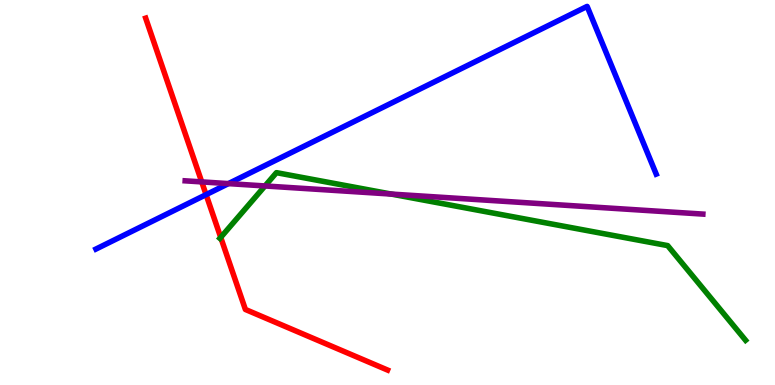[{'lines': ['blue', 'red'], 'intersections': [{'x': 2.66, 'y': 4.94}]}, {'lines': ['green', 'red'], 'intersections': [{'x': 2.85, 'y': 3.83}]}, {'lines': ['purple', 'red'], 'intersections': [{'x': 2.6, 'y': 5.28}]}, {'lines': ['blue', 'green'], 'intersections': []}, {'lines': ['blue', 'purple'], 'intersections': [{'x': 2.95, 'y': 5.23}]}, {'lines': ['green', 'purple'], 'intersections': [{'x': 3.42, 'y': 5.17}, {'x': 5.05, 'y': 4.96}]}]